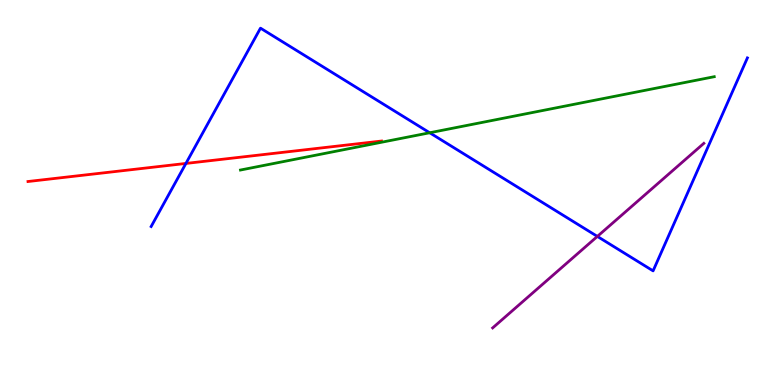[{'lines': ['blue', 'red'], 'intersections': [{'x': 2.4, 'y': 5.75}]}, {'lines': ['green', 'red'], 'intersections': []}, {'lines': ['purple', 'red'], 'intersections': []}, {'lines': ['blue', 'green'], 'intersections': [{'x': 5.54, 'y': 6.55}]}, {'lines': ['blue', 'purple'], 'intersections': [{'x': 7.71, 'y': 3.86}]}, {'lines': ['green', 'purple'], 'intersections': []}]